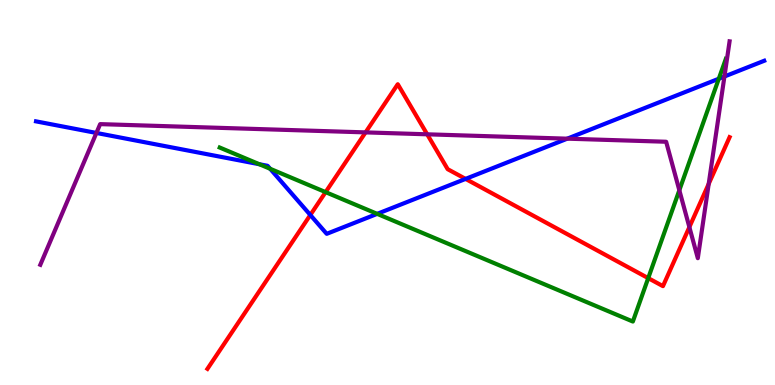[{'lines': ['blue', 'red'], 'intersections': [{'x': 4.0, 'y': 4.42}, {'x': 6.01, 'y': 5.35}]}, {'lines': ['green', 'red'], 'intersections': [{'x': 4.2, 'y': 5.01}, {'x': 8.36, 'y': 2.78}]}, {'lines': ['purple', 'red'], 'intersections': [{'x': 4.72, 'y': 6.56}, {'x': 5.51, 'y': 6.51}, {'x': 8.9, 'y': 4.1}, {'x': 9.14, 'y': 5.22}]}, {'lines': ['blue', 'green'], 'intersections': [{'x': 3.35, 'y': 5.73}, {'x': 3.49, 'y': 5.62}, {'x': 4.87, 'y': 4.45}, {'x': 9.27, 'y': 7.96}]}, {'lines': ['blue', 'purple'], 'intersections': [{'x': 1.24, 'y': 6.55}, {'x': 7.32, 'y': 6.4}, {'x': 9.35, 'y': 8.01}]}, {'lines': ['green', 'purple'], 'intersections': [{'x': 8.77, 'y': 5.06}]}]